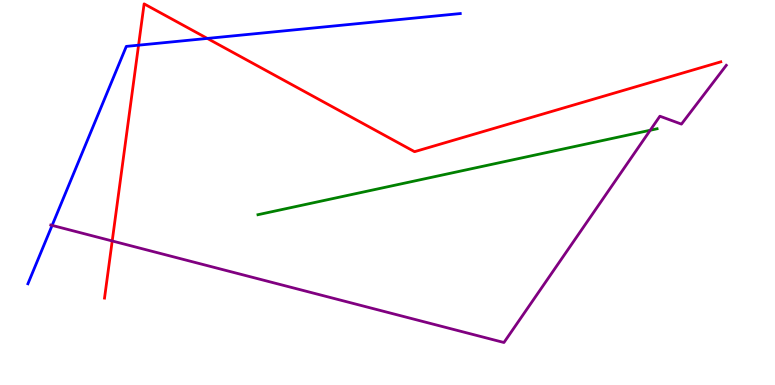[{'lines': ['blue', 'red'], 'intersections': [{'x': 1.79, 'y': 8.83}, {'x': 2.68, 'y': 9.0}]}, {'lines': ['green', 'red'], 'intersections': []}, {'lines': ['purple', 'red'], 'intersections': [{'x': 1.45, 'y': 3.74}]}, {'lines': ['blue', 'green'], 'intersections': []}, {'lines': ['blue', 'purple'], 'intersections': [{'x': 0.672, 'y': 4.15}]}, {'lines': ['green', 'purple'], 'intersections': [{'x': 8.39, 'y': 6.62}]}]